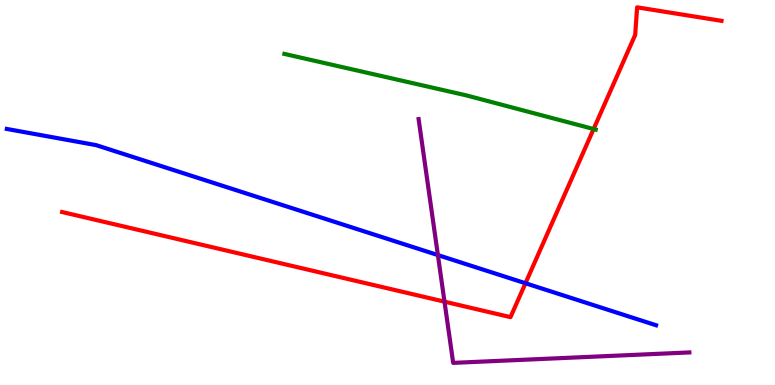[{'lines': ['blue', 'red'], 'intersections': [{'x': 6.78, 'y': 2.64}]}, {'lines': ['green', 'red'], 'intersections': [{'x': 7.66, 'y': 6.65}]}, {'lines': ['purple', 'red'], 'intersections': [{'x': 5.74, 'y': 2.16}]}, {'lines': ['blue', 'green'], 'intersections': []}, {'lines': ['blue', 'purple'], 'intersections': [{'x': 5.65, 'y': 3.37}]}, {'lines': ['green', 'purple'], 'intersections': []}]